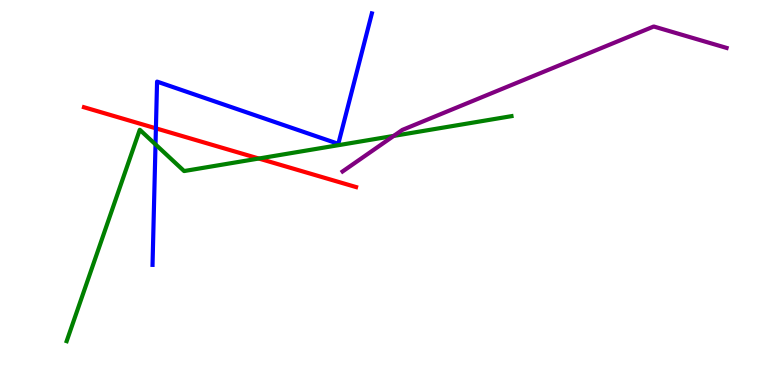[{'lines': ['blue', 'red'], 'intersections': [{'x': 2.01, 'y': 6.67}]}, {'lines': ['green', 'red'], 'intersections': [{'x': 3.34, 'y': 5.88}]}, {'lines': ['purple', 'red'], 'intersections': []}, {'lines': ['blue', 'green'], 'intersections': [{'x': 2.01, 'y': 6.25}]}, {'lines': ['blue', 'purple'], 'intersections': []}, {'lines': ['green', 'purple'], 'intersections': [{'x': 5.08, 'y': 6.47}]}]